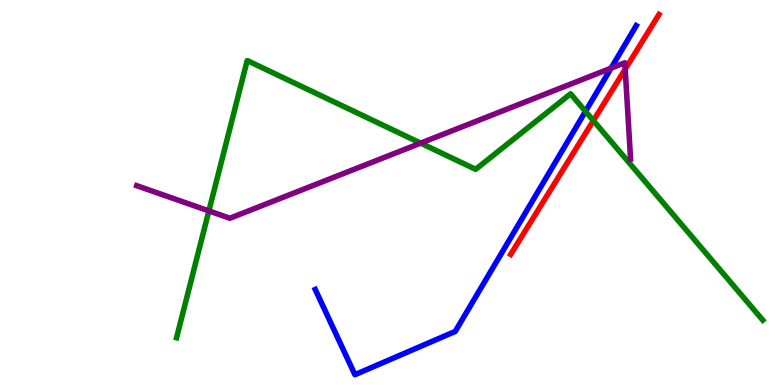[{'lines': ['blue', 'red'], 'intersections': []}, {'lines': ['green', 'red'], 'intersections': [{'x': 7.66, 'y': 6.87}]}, {'lines': ['purple', 'red'], 'intersections': [{'x': 8.07, 'y': 8.2}]}, {'lines': ['blue', 'green'], 'intersections': [{'x': 7.55, 'y': 7.11}]}, {'lines': ['blue', 'purple'], 'intersections': [{'x': 7.88, 'y': 8.23}]}, {'lines': ['green', 'purple'], 'intersections': [{'x': 2.7, 'y': 4.52}, {'x': 5.43, 'y': 6.28}]}]